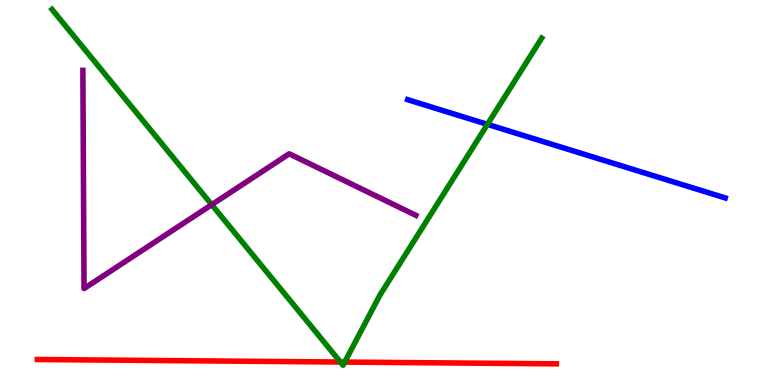[{'lines': ['blue', 'red'], 'intersections': []}, {'lines': ['green', 'red'], 'intersections': [{'x': 4.39, 'y': 0.597}, {'x': 4.45, 'y': 0.596}]}, {'lines': ['purple', 'red'], 'intersections': []}, {'lines': ['blue', 'green'], 'intersections': [{'x': 6.29, 'y': 6.77}]}, {'lines': ['blue', 'purple'], 'intersections': []}, {'lines': ['green', 'purple'], 'intersections': [{'x': 2.73, 'y': 4.68}]}]